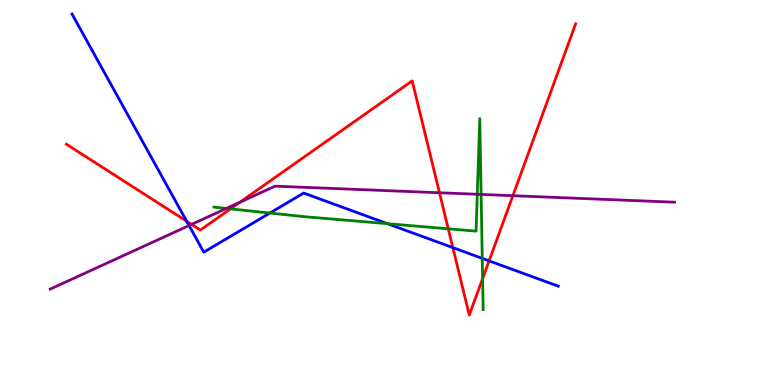[{'lines': ['blue', 'red'], 'intersections': [{'x': 2.41, 'y': 4.25}, {'x': 5.84, 'y': 3.57}, {'x': 6.31, 'y': 3.22}]}, {'lines': ['green', 'red'], 'intersections': [{'x': 2.97, 'y': 4.57}, {'x': 5.78, 'y': 4.06}, {'x': 6.23, 'y': 2.76}]}, {'lines': ['purple', 'red'], 'intersections': [{'x': 2.47, 'y': 4.17}, {'x': 3.1, 'y': 4.75}, {'x': 5.67, 'y': 4.99}, {'x': 6.62, 'y': 4.92}]}, {'lines': ['blue', 'green'], 'intersections': [{'x': 3.48, 'y': 4.47}, {'x': 5.0, 'y': 4.19}, {'x': 6.22, 'y': 3.29}]}, {'lines': ['blue', 'purple'], 'intersections': [{'x': 2.44, 'y': 4.14}]}, {'lines': ['green', 'purple'], 'intersections': [{'x': 2.92, 'y': 4.59}, {'x': 6.16, 'y': 4.95}, {'x': 6.21, 'y': 4.95}]}]